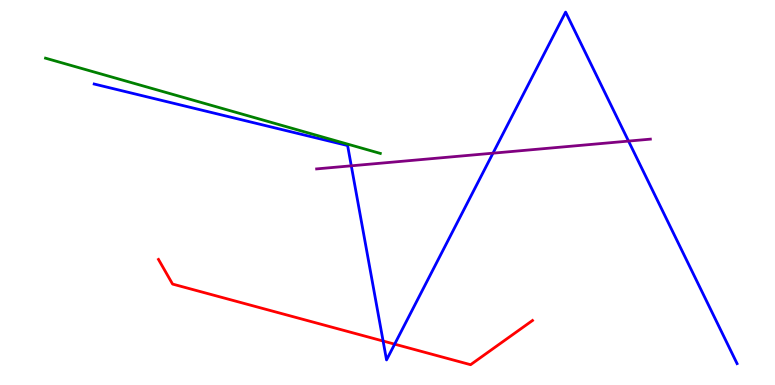[{'lines': ['blue', 'red'], 'intersections': [{'x': 4.94, 'y': 1.14}, {'x': 5.09, 'y': 1.06}]}, {'lines': ['green', 'red'], 'intersections': []}, {'lines': ['purple', 'red'], 'intersections': []}, {'lines': ['blue', 'green'], 'intersections': []}, {'lines': ['blue', 'purple'], 'intersections': [{'x': 4.53, 'y': 5.69}, {'x': 6.36, 'y': 6.02}, {'x': 8.11, 'y': 6.34}]}, {'lines': ['green', 'purple'], 'intersections': []}]